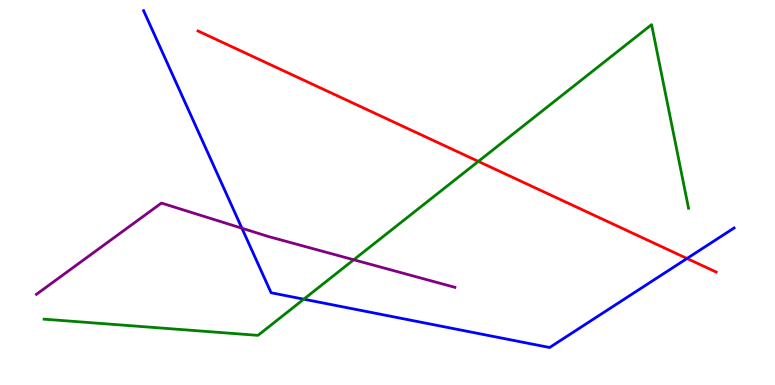[{'lines': ['blue', 'red'], 'intersections': [{'x': 8.86, 'y': 3.29}]}, {'lines': ['green', 'red'], 'intersections': [{'x': 6.17, 'y': 5.81}]}, {'lines': ['purple', 'red'], 'intersections': []}, {'lines': ['blue', 'green'], 'intersections': [{'x': 3.92, 'y': 2.23}]}, {'lines': ['blue', 'purple'], 'intersections': [{'x': 3.12, 'y': 4.07}]}, {'lines': ['green', 'purple'], 'intersections': [{'x': 4.56, 'y': 3.25}]}]